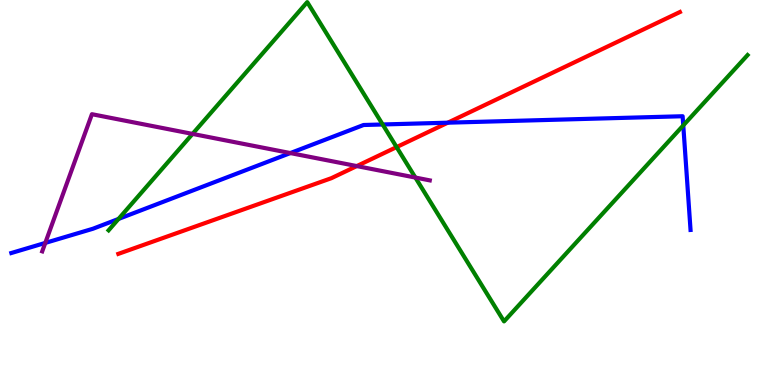[{'lines': ['blue', 'red'], 'intersections': [{'x': 5.78, 'y': 6.81}]}, {'lines': ['green', 'red'], 'intersections': [{'x': 5.12, 'y': 6.18}]}, {'lines': ['purple', 'red'], 'intersections': [{'x': 4.6, 'y': 5.69}]}, {'lines': ['blue', 'green'], 'intersections': [{'x': 1.53, 'y': 4.31}, {'x': 4.94, 'y': 6.77}, {'x': 8.82, 'y': 6.74}]}, {'lines': ['blue', 'purple'], 'intersections': [{'x': 0.584, 'y': 3.69}, {'x': 3.75, 'y': 6.02}]}, {'lines': ['green', 'purple'], 'intersections': [{'x': 2.48, 'y': 6.52}, {'x': 5.36, 'y': 5.39}]}]